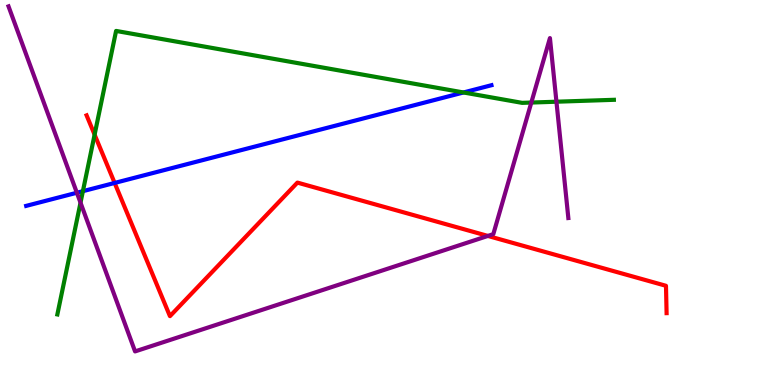[{'lines': ['blue', 'red'], 'intersections': [{'x': 1.48, 'y': 5.25}]}, {'lines': ['green', 'red'], 'intersections': [{'x': 1.22, 'y': 6.5}]}, {'lines': ['purple', 'red'], 'intersections': [{'x': 6.3, 'y': 3.87}]}, {'lines': ['blue', 'green'], 'intersections': [{'x': 1.07, 'y': 5.03}, {'x': 5.98, 'y': 7.6}]}, {'lines': ['blue', 'purple'], 'intersections': [{'x': 0.992, 'y': 4.99}]}, {'lines': ['green', 'purple'], 'intersections': [{'x': 1.04, 'y': 4.74}, {'x': 6.86, 'y': 7.34}, {'x': 7.18, 'y': 7.36}]}]